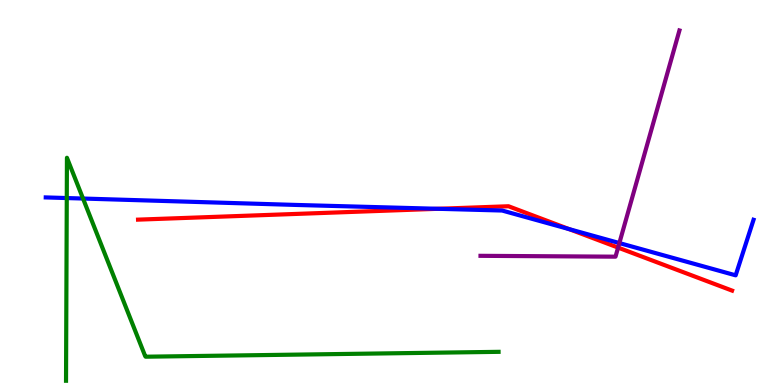[{'lines': ['blue', 'red'], 'intersections': [{'x': 5.65, 'y': 4.58}, {'x': 7.34, 'y': 4.05}]}, {'lines': ['green', 'red'], 'intersections': []}, {'lines': ['purple', 'red'], 'intersections': [{'x': 7.98, 'y': 3.57}]}, {'lines': ['blue', 'green'], 'intersections': [{'x': 0.862, 'y': 4.86}, {'x': 1.07, 'y': 4.84}]}, {'lines': ['blue', 'purple'], 'intersections': [{'x': 7.99, 'y': 3.69}]}, {'lines': ['green', 'purple'], 'intersections': []}]